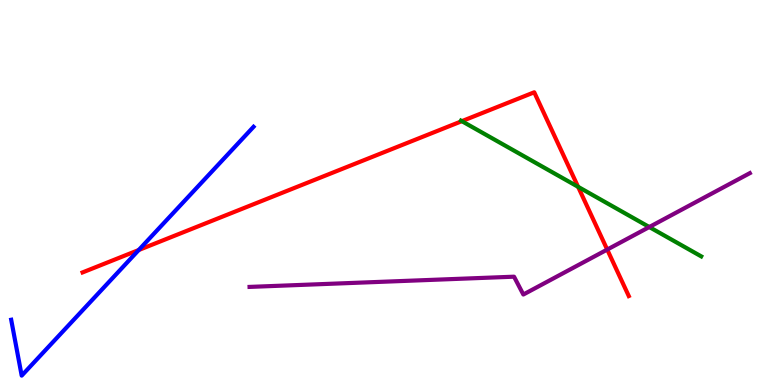[{'lines': ['blue', 'red'], 'intersections': [{'x': 1.79, 'y': 3.51}]}, {'lines': ['green', 'red'], 'intersections': [{'x': 5.96, 'y': 6.85}, {'x': 7.46, 'y': 5.15}]}, {'lines': ['purple', 'red'], 'intersections': [{'x': 7.84, 'y': 3.52}]}, {'lines': ['blue', 'green'], 'intersections': []}, {'lines': ['blue', 'purple'], 'intersections': []}, {'lines': ['green', 'purple'], 'intersections': [{'x': 8.38, 'y': 4.1}]}]